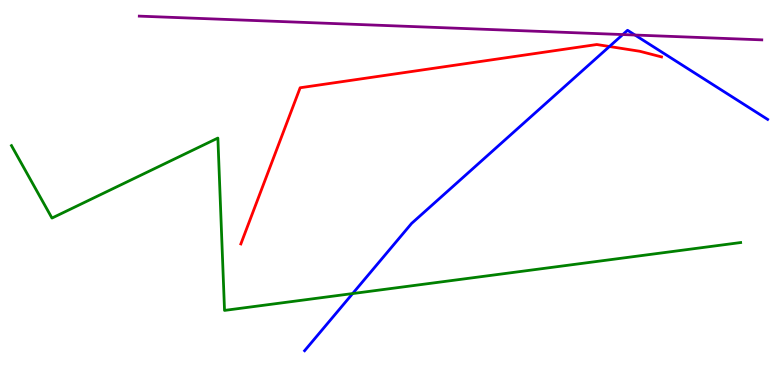[{'lines': ['blue', 'red'], 'intersections': [{'x': 7.86, 'y': 8.79}]}, {'lines': ['green', 'red'], 'intersections': []}, {'lines': ['purple', 'red'], 'intersections': []}, {'lines': ['blue', 'green'], 'intersections': [{'x': 4.55, 'y': 2.38}]}, {'lines': ['blue', 'purple'], 'intersections': [{'x': 8.04, 'y': 9.1}, {'x': 8.19, 'y': 9.09}]}, {'lines': ['green', 'purple'], 'intersections': []}]